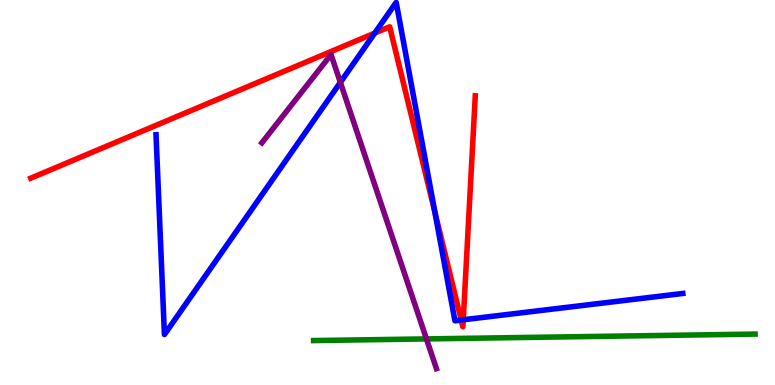[{'lines': ['blue', 'red'], 'intersections': [{'x': 4.84, 'y': 9.14}, {'x': 5.61, 'y': 4.5}, {'x': 5.95, 'y': 1.69}, {'x': 5.98, 'y': 1.69}]}, {'lines': ['green', 'red'], 'intersections': []}, {'lines': ['purple', 'red'], 'intersections': []}, {'lines': ['blue', 'green'], 'intersections': []}, {'lines': ['blue', 'purple'], 'intersections': [{'x': 4.39, 'y': 7.86}]}, {'lines': ['green', 'purple'], 'intersections': [{'x': 5.5, 'y': 1.2}]}]